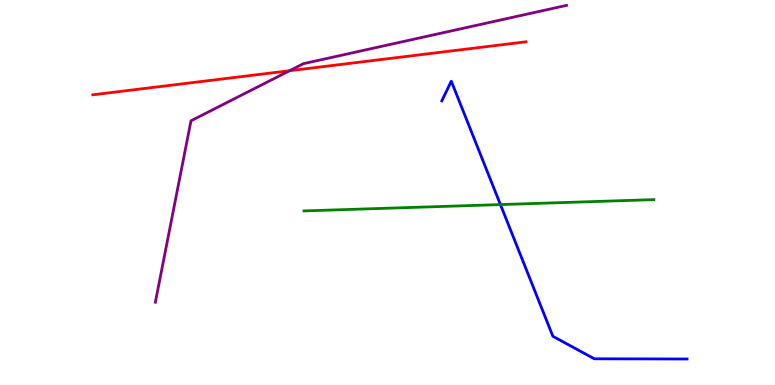[{'lines': ['blue', 'red'], 'intersections': []}, {'lines': ['green', 'red'], 'intersections': []}, {'lines': ['purple', 'red'], 'intersections': [{'x': 3.74, 'y': 8.16}]}, {'lines': ['blue', 'green'], 'intersections': [{'x': 6.46, 'y': 4.69}]}, {'lines': ['blue', 'purple'], 'intersections': []}, {'lines': ['green', 'purple'], 'intersections': []}]